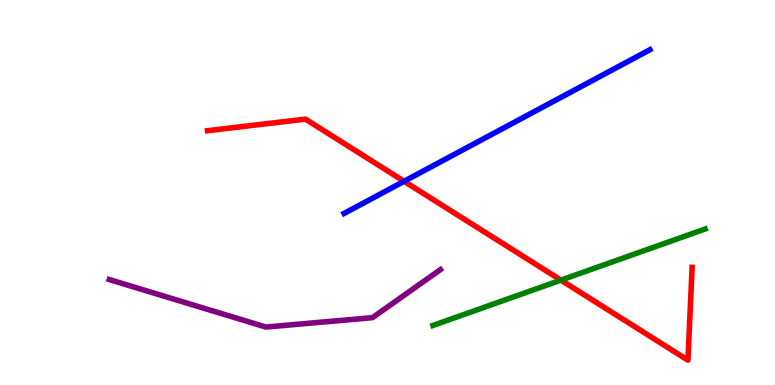[{'lines': ['blue', 'red'], 'intersections': [{'x': 5.21, 'y': 5.29}]}, {'lines': ['green', 'red'], 'intersections': [{'x': 7.24, 'y': 2.72}]}, {'lines': ['purple', 'red'], 'intersections': []}, {'lines': ['blue', 'green'], 'intersections': []}, {'lines': ['blue', 'purple'], 'intersections': []}, {'lines': ['green', 'purple'], 'intersections': []}]